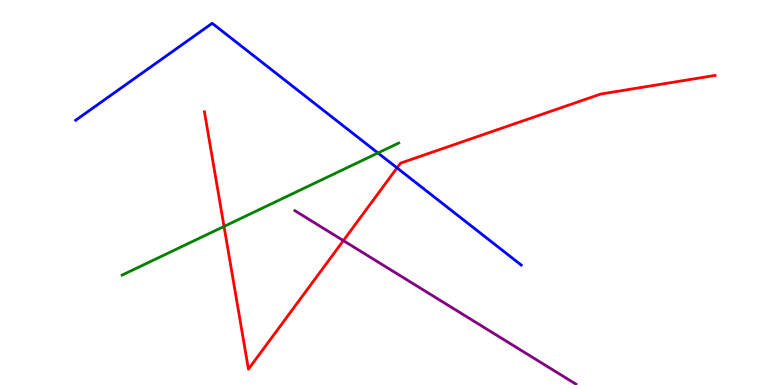[{'lines': ['blue', 'red'], 'intersections': [{'x': 5.12, 'y': 5.64}]}, {'lines': ['green', 'red'], 'intersections': [{'x': 2.89, 'y': 4.12}]}, {'lines': ['purple', 'red'], 'intersections': [{'x': 4.43, 'y': 3.75}]}, {'lines': ['blue', 'green'], 'intersections': [{'x': 4.88, 'y': 6.03}]}, {'lines': ['blue', 'purple'], 'intersections': []}, {'lines': ['green', 'purple'], 'intersections': []}]